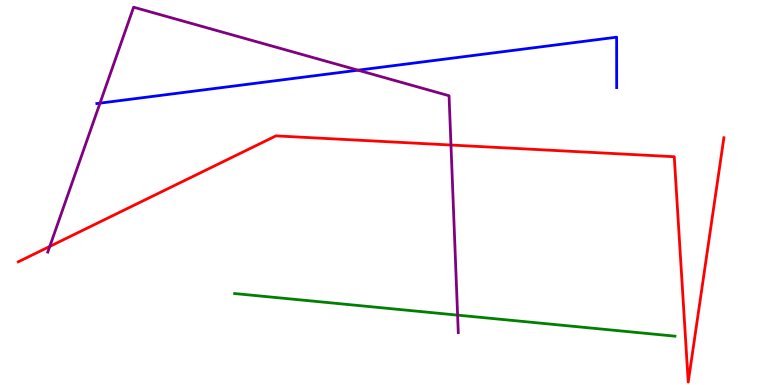[{'lines': ['blue', 'red'], 'intersections': []}, {'lines': ['green', 'red'], 'intersections': []}, {'lines': ['purple', 'red'], 'intersections': [{'x': 0.642, 'y': 3.6}, {'x': 5.82, 'y': 6.23}]}, {'lines': ['blue', 'green'], 'intersections': []}, {'lines': ['blue', 'purple'], 'intersections': [{'x': 1.29, 'y': 7.32}, {'x': 4.62, 'y': 8.18}]}, {'lines': ['green', 'purple'], 'intersections': [{'x': 5.9, 'y': 1.81}]}]